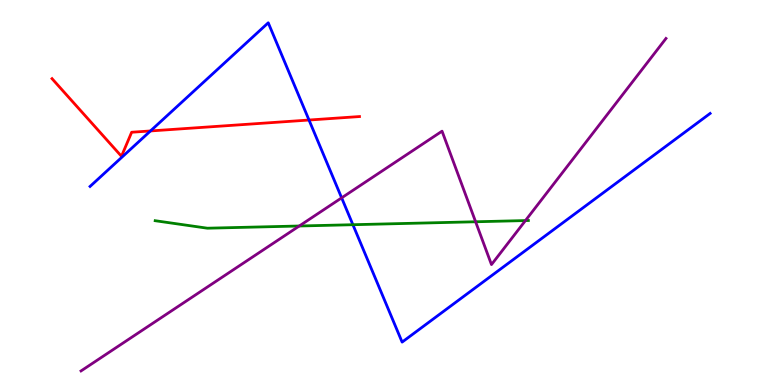[{'lines': ['blue', 'red'], 'intersections': [{'x': 1.94, 'y': 6.6}, {'x': 3.99, 'y': 6.88}]}, {'lines': ['green', 'red'], 'intersections': []}, {'lines': ['purple', 'red'], 'intersections': []}, {'lines': ['blue', 'green'], 'intersections': [{'x': 4.55, 'y': 4.16}]}, {'lines': ['blue', 'purple'], 'intersections': [{'x': 4.41, 'y': 4.86}]}, {'lines': ['green', 'purple'], 'intersections': [{'x': 3.86, 'y': 4.13}, {'x': 6.14, 'y': 4.24}, {'x': 6.78, 'y': 4.27}]}]